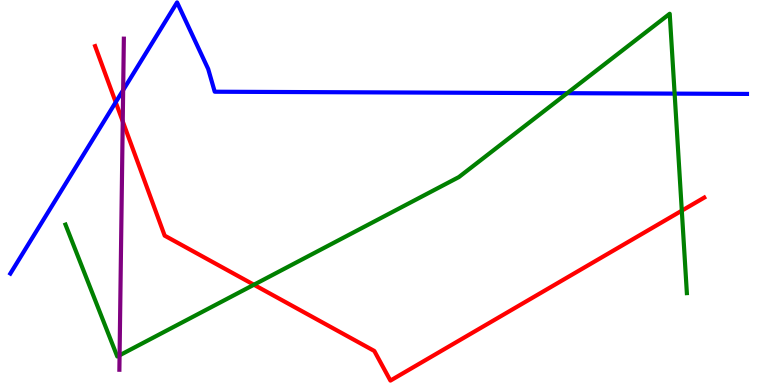[{'lines': ['blue', 'red'], 'intersections': [{'x': 1.49, 'y': 7.34}]}, {'lines': ['green', 'red'], 'intersections': [{'x': 3.28, 'y': 2.6}, {'x': 8.8, 'y': 4.53}]}, {'lines': ['purple', 'red'], 'intersections': [{'x': 1.58, 'y': 6.85}]}, {'lines': ['blue', 'green'], 'intersections': [{'x': 7.32, 'y': 7.58}, {'x': 8.7, 'y': 7.57}]}, {'lines': ['blue', 'purple'], 'intersections': [{'x': 1.59, 'y': 7.66}]}, {'lines': ['green', 'purple'], 'intersections': [{'x': 1.54, 'y': 0.771}]}]